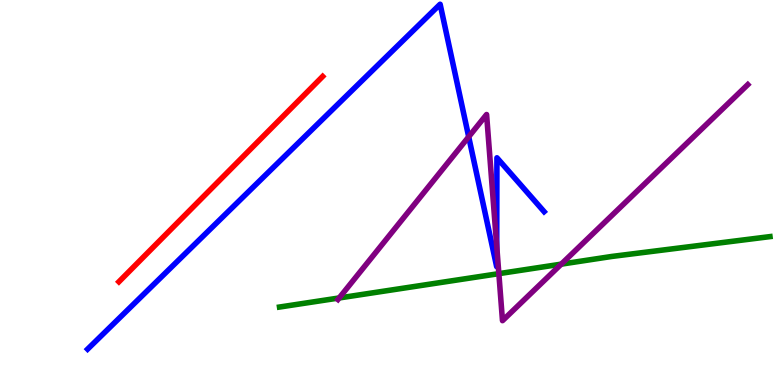[{'lines': ['blue', 'red'], 'intersections': []}, {'lines': ['green', 'red'], 'intersections': []}, {'lines': ['purple', 'red'], 'intersections': []}, {'lines': ['blue', 'green'], 'intersections': []}, {'lines': ['blue', 'purple'], 'intersections': [{'x': 6.05, 'y': 6.45}, {'x': 6.41, 'y': 3.61}]}, {'lines': ['green', 'purple'], 'intersections': [{'x': 4.38, 'y': 2.26}, {'x': 6.44, 'y': 2.89}, {'x': 7.24, 'y': 3.14}]}]